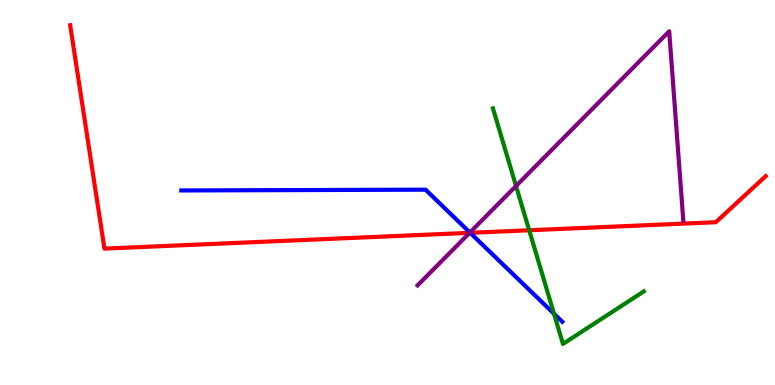[{'lines': ['blue', 'red'], 'intersections': [{'x': 6.07, 'y': 3.95}]}, {'lines': ['green', 'red'], 'intersections': [{'x': 6.83, 'y': 4.02}]}, {'lines': ['purple', 'red'], 'intersections': [{'x': 6.06, 'y': 3.95}]}, {'lines': ['blue', 'green'], 'intersections': [{'x': 7.15, 'y': 1.85}]}, {'lines': ['blue', 'purple'], 'intersections': [{'x': 6.06, 'y': 3.96}]}, {'lines': ['green', 'purple'], 'intersections': [{'x': 6.66, 'y': 5.17}]}]